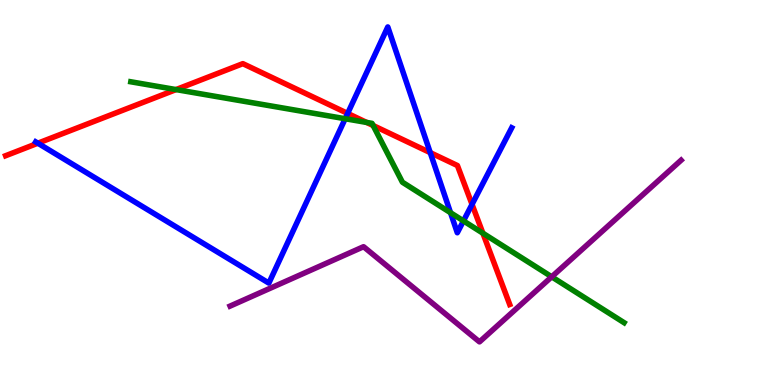[{'lines': ['blue', 'red'], 'intersections': [{'x': 0.489, 'y': 6.28}, {'x': 4.49, 'y': 7.05}, {'x': 5.55, 'y': 6.04}, {'x': 6.09, 'y': 4.69}]}, {'lines': ['green', 'red'], 'intersections': [{'x': 2.27, 'y': 7.67}, {'x': 4.73, 'y': 6.82}, {'x': 4.81, 'y': 6.74}, {'x': 6.23, 'y': 3.94}]}, {'lines': ['purple', 'red'], 'intersections': []}, {'lines': ['blue', 'green'], 'intersections': [{'x': 4.45, 'y': 6.92}, {'x': 5.81, 'y': 4.48}, {'x': 5.98, 'y': 4.26}]}, {'lines': ['blue', 'purple'], 'intersections': []}, {'lines': ['green', 'purple'], 'intersections': [{'x': 7.12, 'y': 2.81}]}]